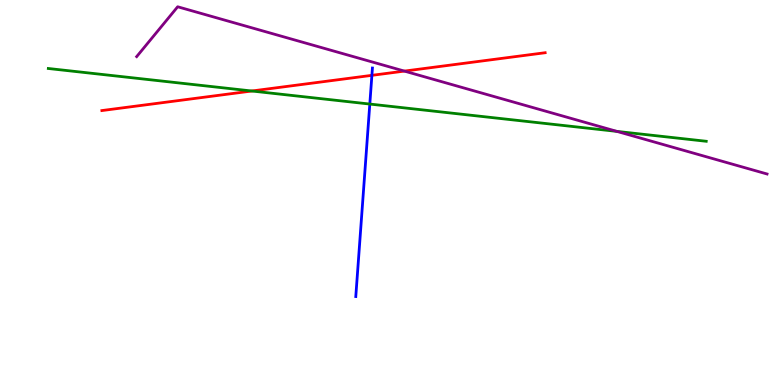[{'lines': ['blue', 'red'], 'intersections': [{'x': 4.8, 'y': 8.04}]}, {'lines': ['green', 'red'], 'intersections': [{'x': 3.25, 'y': 7.64}]}, {'lines': ['purple', 'red'], 'intersections': [{'x': 5.22, 'y': 8.15}]}, {'lines': ['blue', 'green'], 'intersections': [{'x': 4.77, 'y': 7.3}]}, {'lines': ['blue', 'purple'], 'intersections': []}, {'lines': ['green', 'purple'], 'intersections': [{'x': 7.96, 'y': 6.59}]}]